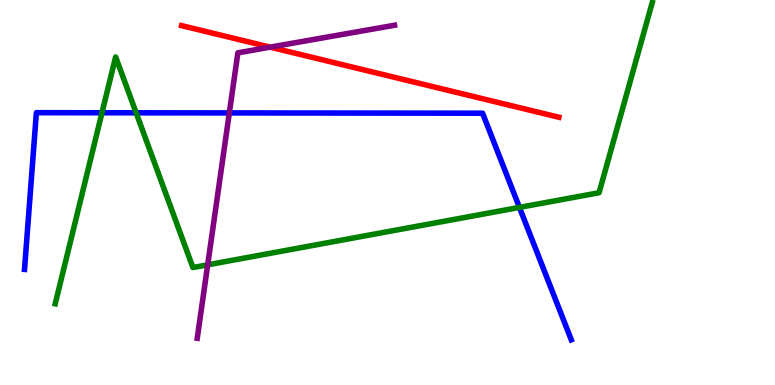[{'lines': ['blue', 'red'], 'intersections': []}, {'lines': ['green', 'red'], 'intersections': []}, {'lines': ['purple', 'red'], 'intersections': [{'x': 3.49, 'y': 8.78}]}, {'lines': ['blue', 'green'], 'intersections': [{'x': 1.32, 'y': 7.07}, {'x': 1.76, 'y': 7.07}, {'x': 6.7, 'y': 4.61}]}, {'lines': ['blue', 'purple'], 'intersections': [{'x': 2.96, 'y': 7.07}]}, {'lines': ['green', 'purple'], 'intersections': [{'x': 2.68, 'y': 3.12}]}]